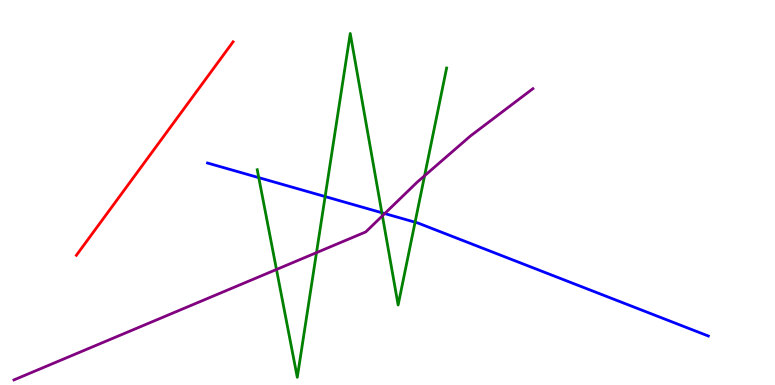[{'lines': ['blue', 'red'], 'intersections': []}, {'lines': ['green', 'red'], 'intersections': []}, {'lines': ['purple', 'red'], 'intersections': []}, {'lines': ['blue', 'green'], 'intersections': [{'x': 3.34, 'y': 5.39}, {'x': 4.2, 'y': 4.89}, {'x': 4.93, 'y': 4.47}, {'x': 5.36, 'y': 4.23}]}, {'lines': ['blue', 'purple'], 'intersections': [{'x': 4.96, 'y': 4.45}]}, {'lines': ['green', 'purple'], 'intersections': [{'x': 3.57, 'y': 3.0}, {'x': 4.08, 'y': 3.44}, {'x': 4.93, 'y': 4.39}, {'x': 5.48, 'y': 5.44}]}]